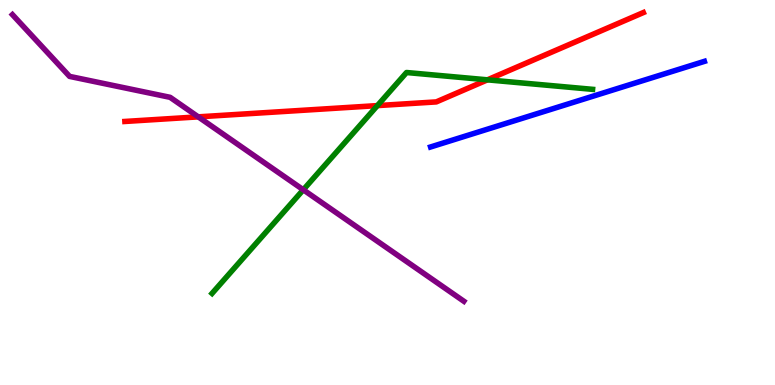[{'lines': ['blue', 'red'], 'intersections': []}, {'lines': ['green', 'red'], 'intersections': [{'x': 4.87, 'y': 7.26}, {'x': 6.29, 'y': 7.93}]}, {'lines': ['purple', 'red'], 'intersections': [{'x': 2.56, 'y': 6.96}]}, {'lines': ['blue', 'green'], 'intersections': []}, {'lines': ['blue', 'purple'], 'intersections': []}, {'lines': ['green', 'purple'], 'intersections': [{'x': 3.91, 'y': 5.07}]}]